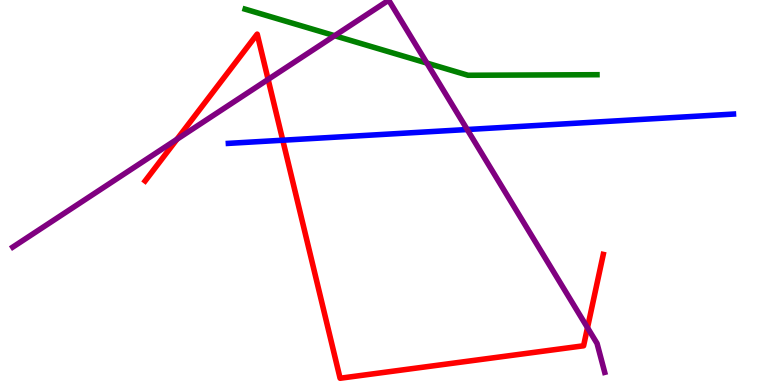[{'lines': ['blue', 'red'], 'intersections': [{'x': 3.65, 'y': 6.36}]}, {'lines': ['green', 'red'], 'intersections': []}, {'lines': ['purple', 'red'], 'intersections': [{'x': 2.28, 'y': 6.38}, {'x': 3.46, 'y': 7.94}, {'x': 7.58, 'y': 1.49}]}, {'lines': ['blue', 'green'], 'intersections': []}, {'lines': ['blue', 'purple'], 'intersections': [{'x': 6.03, 'y': 6.64}]}, {'lines': ['green', 'purple'], 'intersections': [{'x': 4.32, 'y': 9.07}, {'x': 5.51, 'y': 8.36}]}]